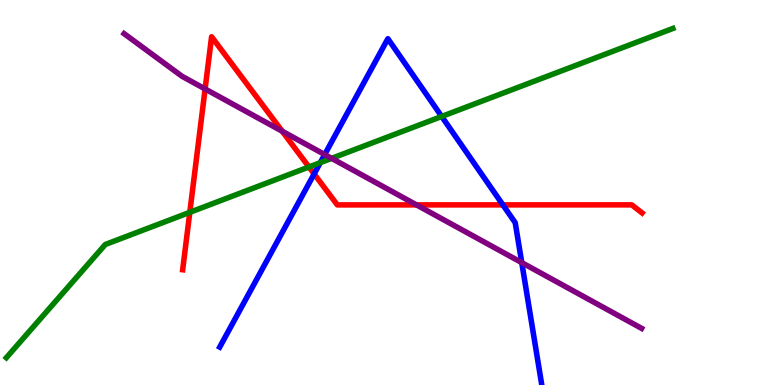[{'lines': ['blue', 'red'], 'intersections': [{'x': 4.05, 'y': 5.48}, {'x': 6.49, 'y': 4.68}]}, {'lines': ['green', 'red'], 'intersections': [{'x': 2.45, 'y': 4.48}, {'x': 3.99, 'y': 5.66}]}, {'lines': ['purple', 'red'], 'intersections': [{'x': 2.65, 'y': 7.69}, {'x': 3.64, 'y': 6.59}, {'x': 5.37, 'y': 4.68}]}, {'lines': ['blue', 'green'], 'intersections': [{'x': 4.13, 'y': 5.77}, {'x': 5.7, 'y': 6.98}]}, {'lines': ['blue', 'purple'], 'intersections': [{'x': 4.19, 'y': 5.99}, {'x': 6.73, 'y': 3.18}]}, {'lines': ['green', 'purple'], 'intersections': [{'x': 4.28, 'y': 5.89}]}]